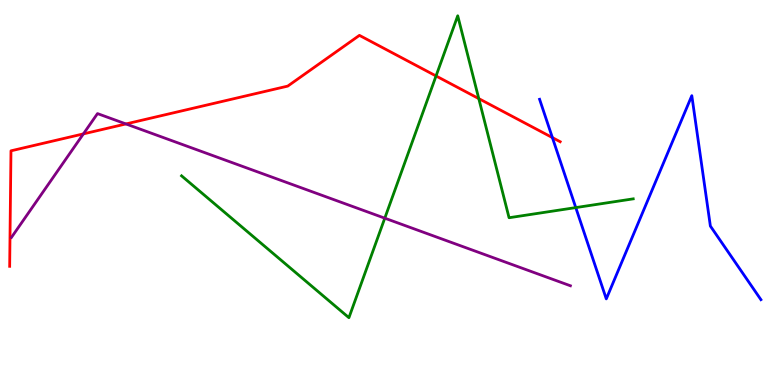[{'lines': ['blue', 'red'], 'intersections': [{'x': 7.13, 'y': 6.43}]}, {'lines': ['green', 'red'], 'intersections': [{'x': 5.63, 'y': 8.03}, {'x': 6.18, 'y': 7.44}]}, {'lines': ['purple', 'red'], 'intersections': [{'x': 1.08, 'y': 6.52}, {'x': 1.62, 'y': 6.78}]}, {'lines': ['blue', 'green'], 'intersections': [{'x': 7.43, 'y': 4.61}]}, {'lines': ['blue', 'purple'], 'intersections': []}, {'lines': ['green', 'purple'], 'intersections': [{'x': 4.96, 'y': 4.33}]}]